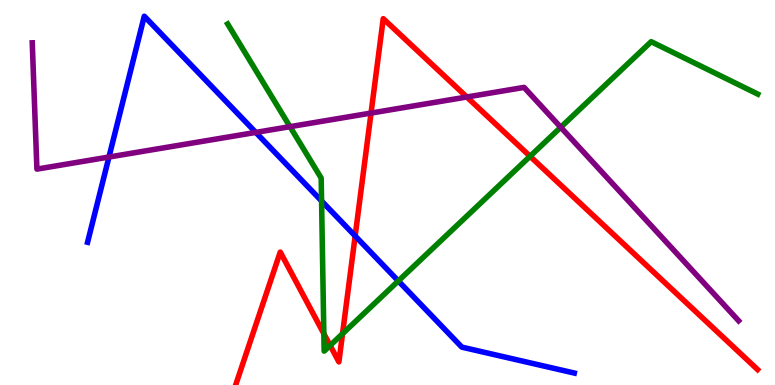[{'lines': ['blue', 'red'], 'intersections': [{'x': 4.58, 'y': 3.87}]}, {'lines': ['green', 'red'], 'intersections': [{'x': 4.18, 'y': 1.33}, {'x': 4.26, 'y': 1.03}, {'x': 4.42, 'y': 1.33}, {'x': 6.84, 'y': 5.94}]}, {'lines': ['purple', 'red'], 'intersections': [{'x': 4.79, 'y': 7.06}, {'x': 6.02, 'y': 7.48}]}, {'lines': ['blue', 'green'], 'intersections': [{'x': 4.15, 'y': 4.78}, {'x': 5.14, 'y': 2.7}]}, {'lines': ['blue', 'purple'], 'intersections': [{'x': 1.41, 'y': 5.92}, {'x': 3.3, 'y': 6.56}]}, {'lines': ['green', 'purple'], 'intersections': [{'x': 3.74, 'y': 6.71}, {'x': 7.24, 'y': 6.69}]}]